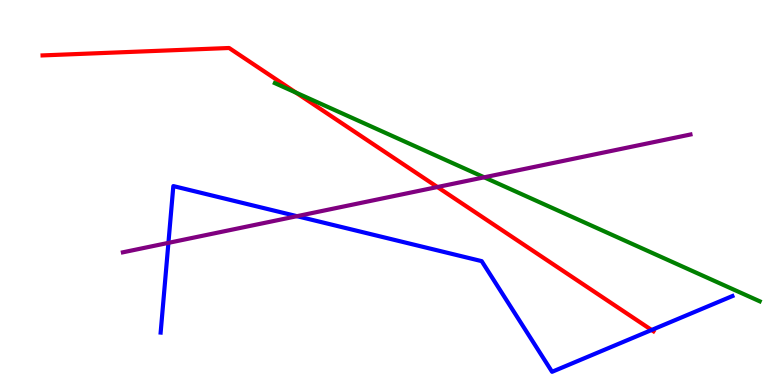[{'lines': ['blue', 'red'], 'intersections': [{'x': 8.41, 'y': 1.43}]}, {'lines': ['green', 'red'], 'intersections': [{'x': 3.82, 'y': 7.59}]}, {'lines': ['purple', 'red'], 'intersections': [{'x': 5.64, 'y': 5.14}]}, {'lines': ['blue', 'green'], 'intersections': []}, {'lines': ['blue', 'purple'], 'intersections': [{'x': 2.17, 'y': 3.69}, {'x': 3.83, 'y': 4.38}]}, {'lines': ['green', 'purple'], 'intersections': [{'x': 6.25, 'y': 5.39}]}]